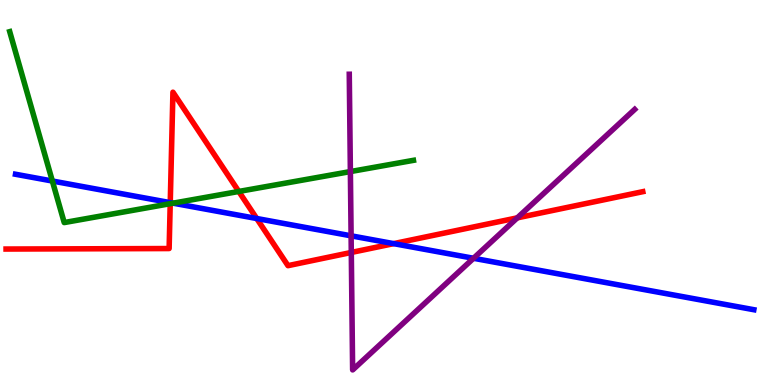[{'lines': ['blue', 'red'], 'intersections': [{'x': 2.2, 'y': 4.74}, {'x': 3.31, 'y': 4.32}, {'x': 5.08, 'y': 3.67}]}, {'lines': ['green', 'red'], 'intersections': [{'x': 2.2, 'y': 4.71}, {'x': 3.08, 'y': 5.03}]}, {'lines': ['purple', 'red'], 'intersections': [{'x': 4.53, 'y': 3.44}, {'x': 6.67, 'y': 4.34}]}, {'lines': ['blue', 'green'], 'intersections': [{'x': 0.676, 'y': 5.3}, {'x': 2.23, 'y': 4.72}]}, {'lines': ['blue', 'purple'], 'intersections': [{'x': 4.53, 'y': 3.87}, {'x': 6.11, 'y': 3.29}]}, {'lines': ['green', 'purple'], 'intersections': [{'x': 4.52, 'y': 5.54}]}]